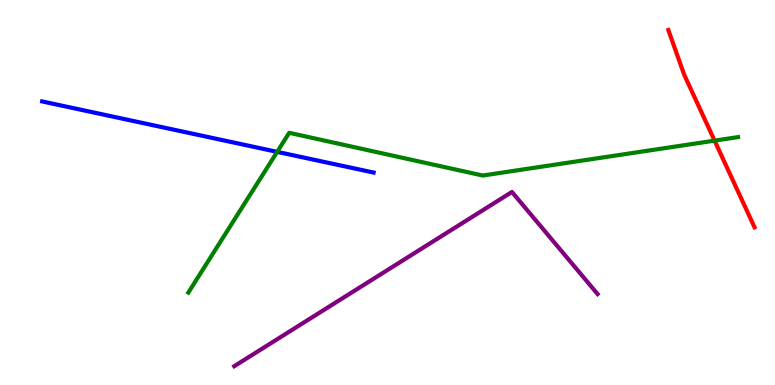[{'lines': ['blue', 'red'], 'intersections': []}, {'lines': ['green', 'red'], 'intersections': [{'x': 9.22, 'y': 6.35}]}, {'lines': ['purple', 'red'], 'intersections': []}, {'lines': ['blue', 'green'], 'intersections': [{'x': 3.58, 'y': 6.06}]}, {'lines': ['blue', 'purple'], 'intersections': []}, {'lines': ['green', 'purple'], 'intersections': []}]